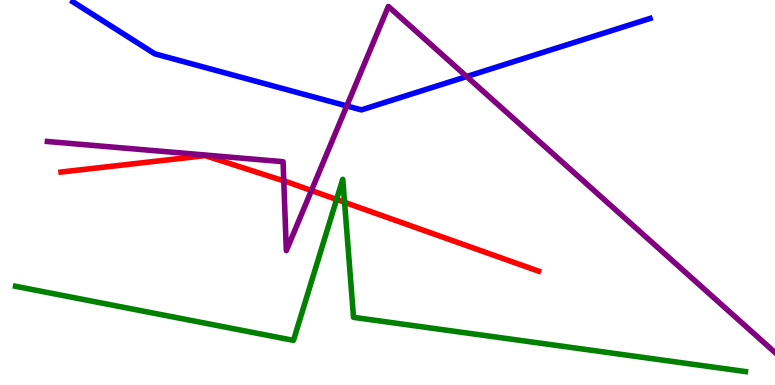[{'lines': ['blue', 'red'], 'intersections': []}, {'lines': ['green', 'red'], 'intersections': [{'x': 4.34, 'y': 4.82}, {'x': 4.45, 'y': 4.75}]}, {'lines': ['purple', 'red'], 'intersections': [{'x': 3.66, 'y': 5.3}, {'x': 4.02, 'y': 5.05}]}, {'lines': ['blue', 'green'], 'intersections': []}, {'lines': ['blue', 'purple'], 'intersections': [{'x': 4.47, 'y': 7.25}, {'x': 6.02, 'y': 8.01}]}, {'lines': ['green', 'purple'], 'intersections': []}]